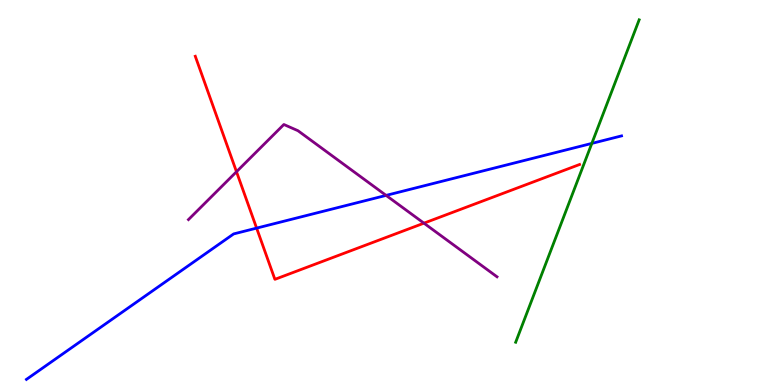[{'lines': ['blue', 'red'], 'intersections': [{'x': 3.31, 'y': 4.07}]}, {'lines': ['green', 'red'], 'intersections': []}, {'lines': ['purple', 'red'], 'intersections': [{'x': 3.05, 'y': 5.54}, {'x': 5.47, 'y': 4.2}]}, {'lines': ['blue', 'green'], 'intersections': [{'x': 7.64, 'y': 6.28}]}, {'lines': ['blue', 'purple'], 'intersections': [{'x': 4.98, 'y': 4.92}]}, {'lines': ['green', 'purple'], 'intersections': []}]